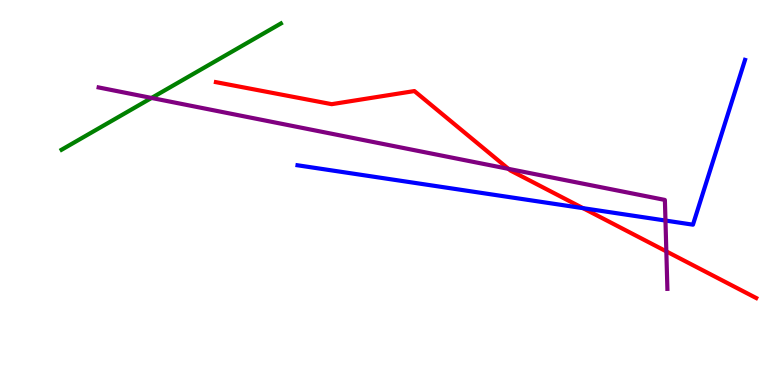[{'lines': ['blue', 'red'], 'intersections': [{'x': 7.52, 'y': 4.59}]}, {'lines': ['green', 'red'], 'intersections': []}, {'lines': ['purple', 'red'], 'intersections': [{'x': 6.56, 'y': 5.61}, {'x': 8.6, 'y': 3.47}]}, {'lines': ['blue', 'green'], 'intersections': []}, {'lines': ['blue', 'purple'], 'intersections': [{'x': 8.59, 'y': 4.27}]}, {'lines': ['green', 'purple'], 'intersections': [{'x': 1.96, 'y': 7.46}]}]